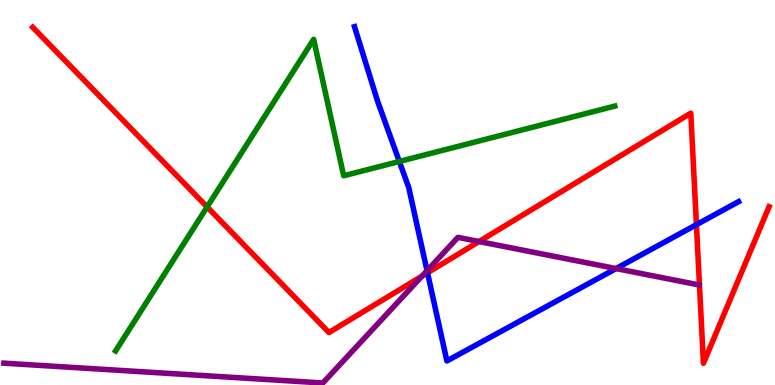[{'lines': ['blue', 'red'], 'intersections': [{'x': 5.52, 'y': 2.91}, {'x': 8.99, 'y': 4.16}]}, {'lines': ['green', 'red'], 'intersections': [{'x': 2.67, 'y': 4.62}]}, {'lines': ['purple', 'red'], 'intersections': [{'x': 5.44, 'y': 2.83}, {'x': 6.18, 'y': 3.73}]}, {'lines': ['blue', 'green'], 'intersections': [{'x': 5.15, 'y': 5.81}]}, {'lines': ['blue', 'purple'], 'intersections': [{'x': 5.51, 'y': 2.97}, {'x': 7.95, 'y': 3.02}]}, {'lines': ['green', 'purple'], 'intersections': []}]